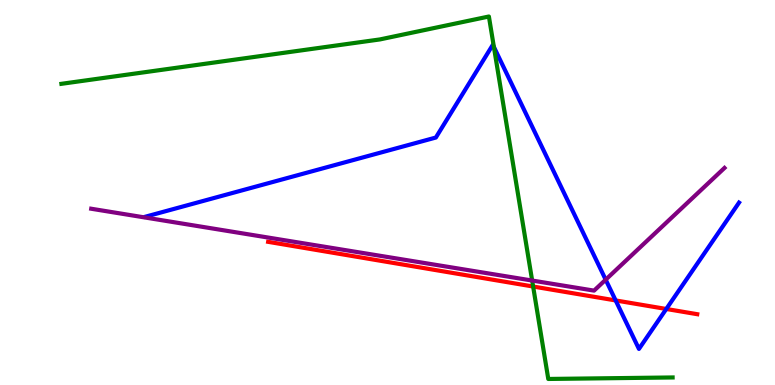[{'lines': ['blue', 'red'], 'intersections': [{'x': 7.94, 'y': 2.2}, {'x': 8.6, 'y': 1.97}]}, {'lines': ['green', 'red'], 'intersections': [{'x': 6.88, 'y': 2.56}]}, {'lines': ['purple', 'red'], 'intersections': []}, {'lines': ['blue', 'green'], 'intersections': [{'x': 6.37, 'y': 8.78}]}, {'lines': ['blue', 'purple'], 'intersections': [{'x': 7.82, 'y': 2.74}]}, {'lines': ['green', 'purple'], 'intersections': [{'x': 6.87, 'y': 2.71}]}]